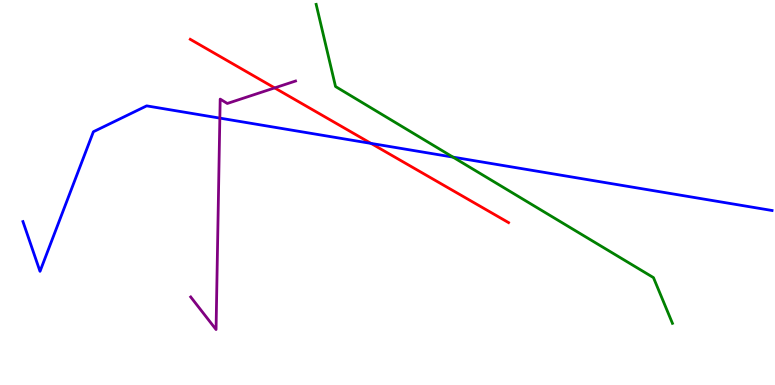[{'lines': ['blue', 'red'], 'intersections': [{'x': 4.79, 'y': 6.28}]}, {'lines': ['green', 'red'], 'intersections': []}, {'lines': ['purple', 'red'], 'intersections': [{'x': 3.54, 'y': 7.72}]}, {'lines': ['blue', 'green'], 'intersections': [{'x': 5.84, 'y': 5.92}]}, {'lines': ['blue', 'purple'], 'intersections': [{'x': 2.84, 'y': 6.93}]}, {'lines': ['green', 'purple'], 'intersections': []}]